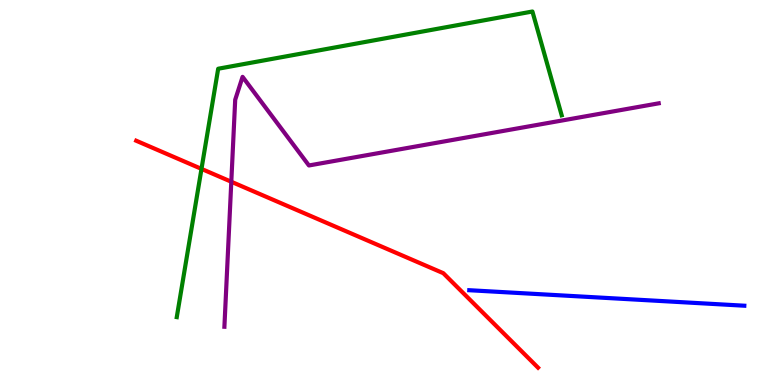[{'lines': ['blue', 'red'], 'intersections': []}, {'lines': ['green', 'red'], 'intersections': [{'x': 2.6, 'y': 5.61}]}, {'lines': ['purple', 'red'], 'intersections': [{'x': 2.98, 'y': 5.28}]}, {'lines': ['blue', 'green'], 'intersections': []}, {'lines': ['blue', 'purple'], 'intersections': []}, {'lines': ['green', 'purple'], 'intersections': []}]